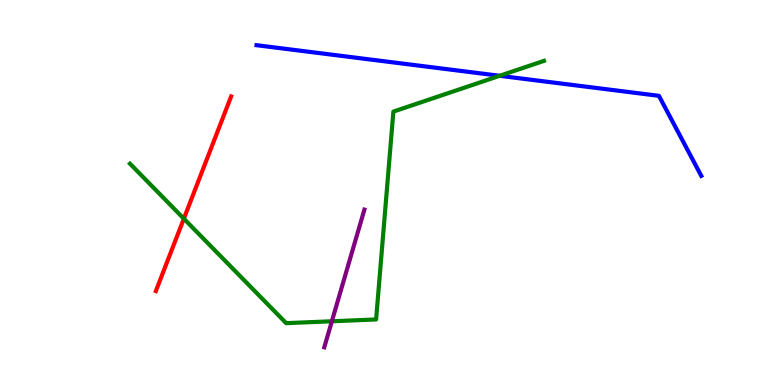[{'lines': ['blue', 'red'], 'intersections': []}, {'lines': ['green', 'red'], 'intersections': [{'x': 2.37, 'y': 4.32}]}, {'lines': ['purple', 'red'], 'intersections': []}, {'lines': ['blue', 'green'], 'intersections': [{'x': 6.45, 'y': 8.03}]}, {'lines': ['blue', 'purple'], 'intersections': []}, {'lines': ['green', 'purple'], 'intersections': [{'x': 4.28, 'y': 1.66}]}]